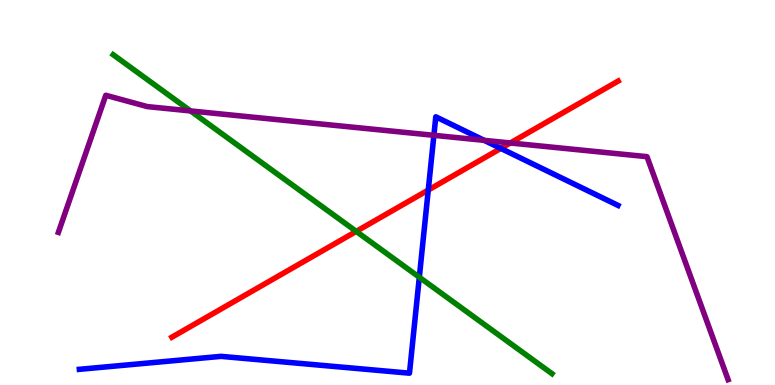[{'lines': ['blue', 'red'], 'intersections': [{'x': 5.53, 'y': 5.06}, {'x': 6.46, 'y': 6.14}]}, {'lines': ['green', 'red'], 'intersections': [{'x': 4.6, 'y': 3.99}]}, {'lines': ['purple', 'red'], 'intersections': [{'x': 6.58, 'y': 6.29}]}, {'lines': ['blue', 'green'], 'intersections': [{'x': 5.41, 'y': 2.8}]}, {'lines': ['blue', 'purple'], 'intersections': [{'x': 5.6, 'y': 6.49}, {'x': 6.25, 'y': 6.35}]}, {'lines': ['green', 'purple'], 'intersections': [{'x': 2.46, 'y': 7.12}]}]